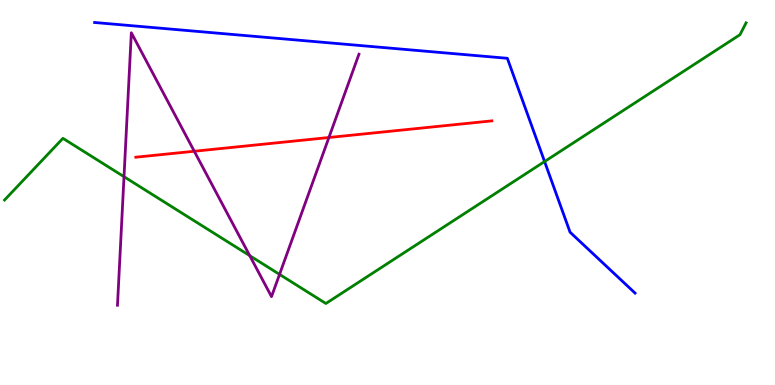[{'lines': ['blue', 'red'], 'intersections': []}, {'lines': ['green', 'red'], 'intersections': []}, {'lines': ['purple', 'red'], 'intersections': [{'x': 2.51, 'y': 6.07}, {'x': 4.24, 'y': 6.43}]}, {'lines': ['blue', 'green'], 'intersections': [{'x': 7.03, 'y': 5.8}]}, {'lines': ['blue', 'purple'], 'intersections': []}, {'lines': ['green', 'purple'], 'intersections': [{'x': 1.6, 'y': 5.41}, {'x': 3.22, 'y': 3.36}, {'x': 3.61, 'y': 2.87}]}]